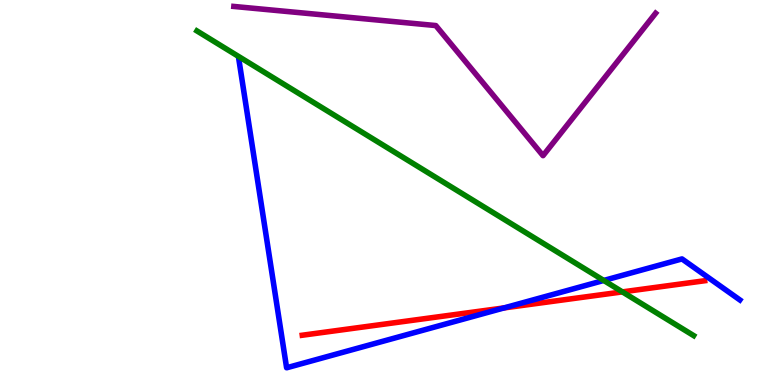[{'lines': ['blue', 'red'], 'intersections': [{'x': 6.5, 'y': 2.0}]}, {'lines': ['green', 'red'], 'intersections': [{'x': 8.03, 'y': 2.42}]}, {'lines': ['purple', 'red'], 'intersections': []}, {'lines': ['blue', 'green'], 'intersections': [{'x': 7.79, 'y': 2.72}]}, {'lines': ['blue', 'purple'], 'intersections': []}, {'lines': ['green', 'purple'], 'intersections': []}]